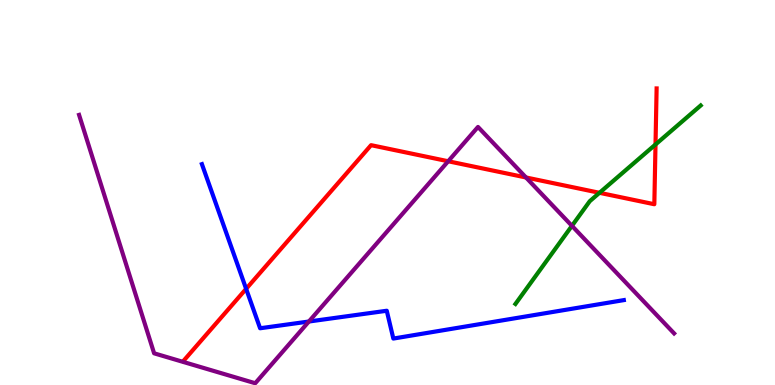[{'lines': ['blue', 'red'], 'intersections': [{'x': 3.18, 'y': 2.5}]}, {'lines': ['green', 'red'], 'intersections': [{'x': 7.74, 'y': 4.99}, {'x': 8.46, 'y': 6.25}]}, {'lines': ['purple', 'red'], 'intersections': [{'x': 5.78, 'y': 5.81}, {'x': 6.79, 'y': 5.39}]}, {'lines': ['blue', 'green'], 'intersections': []}, {'lines': ['blue', 'purple'], 'intersections': [{'x': 3.99, 'y': 1.65}]}, {'lines': ['green', 'purple'], 'intersections': [{'x': 7.38, 'y': 4.13}]}]